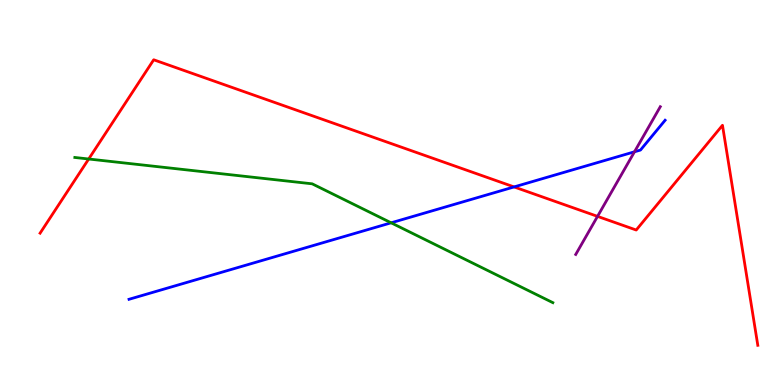[{'lines': ['blue', 'red'], 'intersections': [{'x': 6.63, 'y': 5.14}]}, {'lines': ['green', 'red'], 'intersections': [{'x': 1.14, 'y': 5.87}]}, {'lines': ['purple', 'red'], 'intersections': [{'x': 7.71, 'y': 4.38}]}, {'lines': ['blue', 'green'], 'intersections': [{'x': 5.05, 'y': 4.21}]}, {'lines': ['blue', 'purple'], 'intersections': [{'x': 8.19, 'y': 6.06}]}, {'lines': ['green', 'purple'], 'intersections': []}]